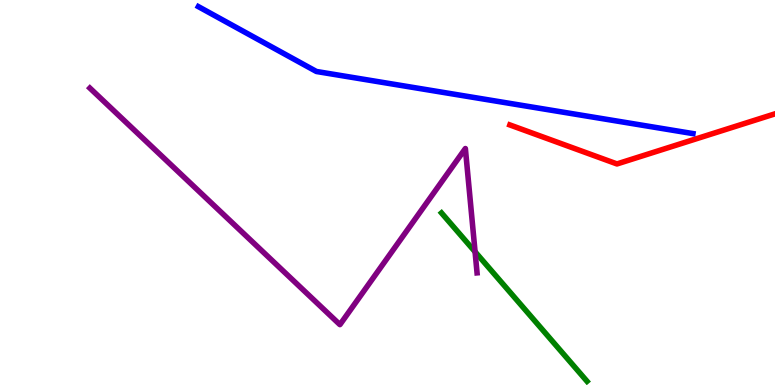[{'lines': ['blue', 'red'], 'intersections': []}, {'lines': ['green', 'red'], 'intersections': []}, {'lines': ['purple', 'red'], 'intersections': []}, {'lines': ['blue', 'green'], 'intersections': []}, {'lines': ['blue', 'purple'], 'intersections': []}, {'lines': ['green', 'purple'], 'intersections': [{'x': 6.13, 'y': 3.46}]}]